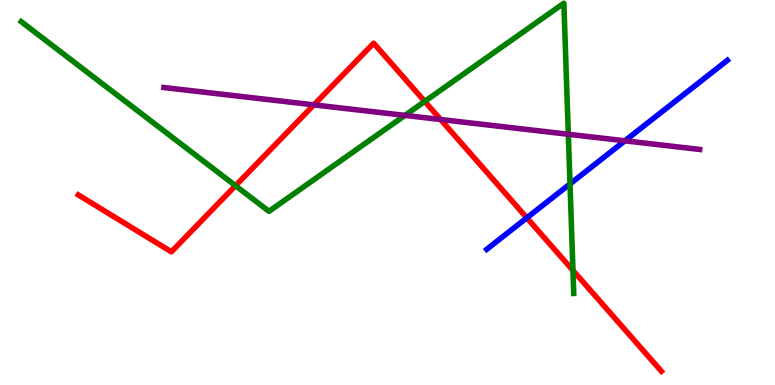[{'lines': ['blue', 'red'], 'intersections': [{'x': 6.8, 'y': 4.34}]}, {'lines': ['green', 'red'], 'intersections': [{'x': 3.04, 'y': 5.18}, {'x': 5.48, 'y': 7.37}, {'x': 7.39, 'y': 2.98}]}, {'lines': ['purple', 'red'], 'intersections': [{'x': 4.05, 'y': 7.28}, {'x': 5.69, 'y': 6.9}]}, {'lines': ['blue', 'green'], 'intersections': [{'x': 7.35, 'y': 5.22}]}, {'lines': ['blue', 'purple'], 'intersections': [{'x': 8.06, 'y': 6.34}]}, {'lines': ['green', 'purple'], 'intersections': [{'x': 5.22, 'y': 7.0}, {'x': 7.33, 'y': 6.51}]}]